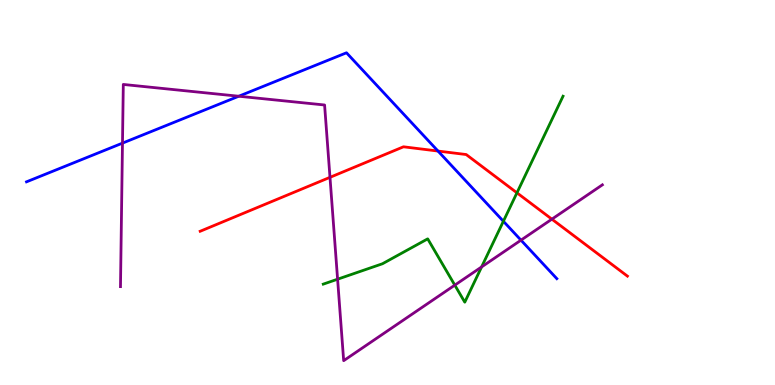[{'lines': ['blue', 'red'], 'intersections': [{'x': 5.65, 'y': 6.08}]}, {'lines': ['green', 'red'], 'intersections': [{'x': 6.67, 'y': 4.99}]}, {'lines': ['purple', 'red'], 'intersections': [{'x': 4.26, 'y': 5.39}, {'x': 7.12, 'y': 4.31}]}, {'lines': ['blue', 'green'], 'intersections': [{'x': 6.5, 'y': 4.25}]}, {'lines': ['blue', 'purple'], 'intersections': [{'x': 1.58, 'y': 6.28}, {'x': 3.08, 'y': 7.5}, {'x': 6.72, 'y': 3.76}]}, {'lines': ['green', 'purple'], 'intersections': [{'x': 4.36, 'y': 2.75}, {'x': 5.87, 'y': 2.59}, {'x': 6.21, 'y': 3.07}]}]